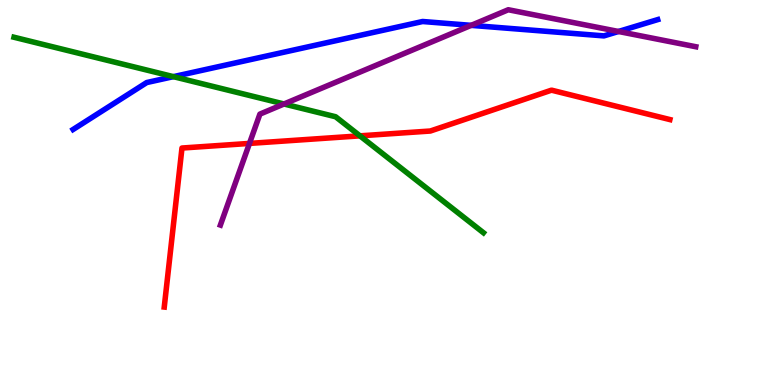[{'lines': ['blue', 'red'], 'intersections': []}, {'lines': ['green', 'red'], 'intersections': [{'x': 4.64, 'y': 6.47}]}, {'lines': ['purple', 'red'], 'intersections': [{'x': 3.22, 'y': 6.27}]}, {'lines': ['blue', 'green'], 'intersections': [{'x': 2.24, 'y': 8.01}]}, {'lines': ['blue', 'purple'], 'intersections': [{'x': 6.08, 'y': 9.34}, {'x': 7.98, 'y': 9.18}]}, {'lines': ['green', 'purple'], 'intersections': [{'x': 3.66, 'y': 7.3}]}]